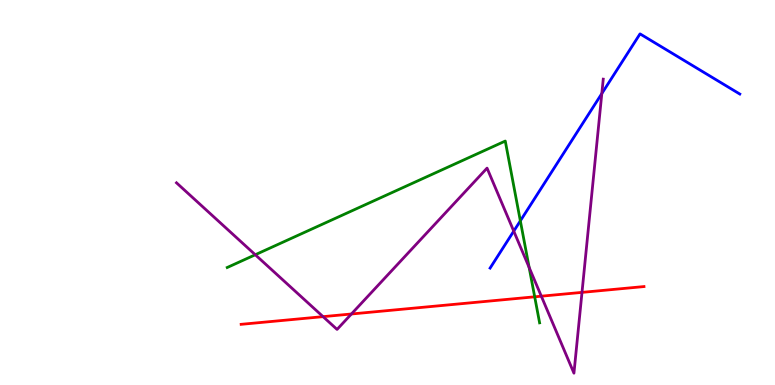[{'lines': ['blue', 'red'], 'intersections': []}, {'lines': ['green', 'red'], 'intersections': [{'x': 6.9, 'y': 2.29}]}, {'lines': ['purple', 'red'], 'intersections': [{'x': 4.17, 'y': 1.78}, {'x': 4.53, 'y': 1.84}, {'x': 6.98, 'y': 2.31}, {'x': 7.51, 'y': 2.41}]}, {'lines': ['blue', 'green'], 'intersections': [{'x': 6.71, 'y': 4.26}]}, {'lines': ['blue', 'purple'], 'intersections': [{'x': 6.63, 'y': 4.0}, {'x': 7.77, 'y': 7.57}]}, {'lines': ['green', 'purple'], 'intersections': [{'x': 3.29, 'y': 3.38}, {'x': 6.83, 'y': 3.05}]}]